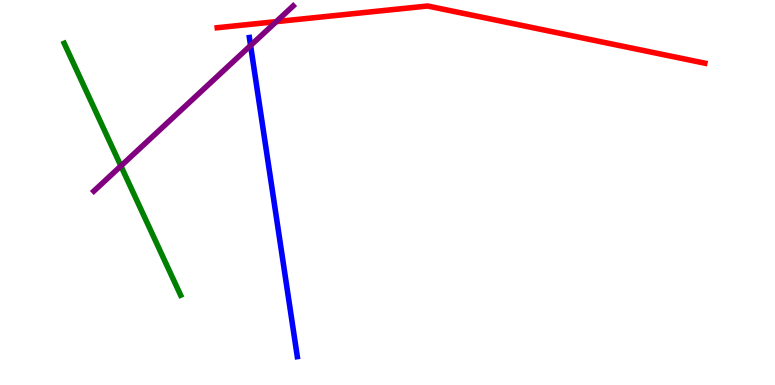[{'lines': ['blue', 'red'], 'intersections': []}, {'lines': ['green', 'red'], 'intersections': []}, {'lines': ['purple', 'red'], 'intersections': [{'x': 3.56, 'y': 9.44}]}, {'lines': ['blue', 'green'], 'intersections': []}, {'lines': ['blue', 'purple'], 'intersections': [{'x': 3.23, 'y': 8.82}]}, {'lines': ['green', 'purple'], 'intersections': [{'x': 1.56, 'y': 5.69}]}]